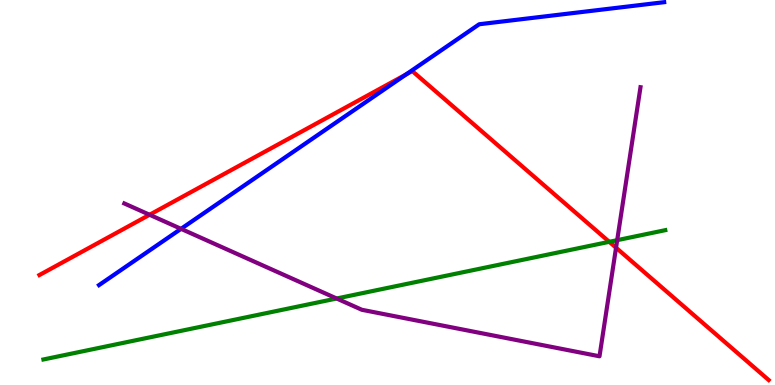[{'lines': ['blue', 'red'], 'intersections': [{'x': 5.24, 'y': 8.07}]}, {'lines': ['green', 'red'], 'intersections': [{'x': 7.86, 'y': 3.72}]}, {'lines': ['purple', 'red'], 'intersections': [{'x': 1.93, 'y': 4.42}, {'x': 7.95, 'y': 3.57}]}, {'lines': ['blue', 'green'], 'intersections': []}, {'lines': ['blue', 'purple'], 'intersections': [{'x': 2.34, 'y': 4.06}]}, {'lines': ['green', 'purple'], 'intersections': [{'x': 4.34, 'y': 2.25}, {'x': 7.96, 'y': 3.76}]}]